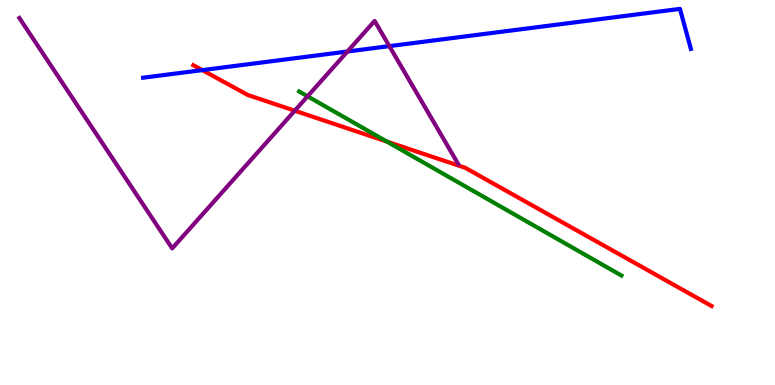[{'lines': ['blue', 'red'], 'intersections': [{'x': 2.61, 'y': 8.18}]}, {'lines': ['green', 'red'], 'intersections': [{'x': 4.99, 'y': 6.32}]}, {'lines': ['purple', 'red'], 'intersections': [{'x': 3.8, 'y': 7.12}]}, {'lines': ['blue', 'green'], 'intersections': []}, {'lines': ['blue', 'purple'], 'intersections': [{'x': 4.48, 'y': 8.66}, {'x': 5.02, 'y': 8.8}]}, {'lines': ['green', 'purple'], 'intersections': [{'x': 3.97, 'y': 7.5}]}]